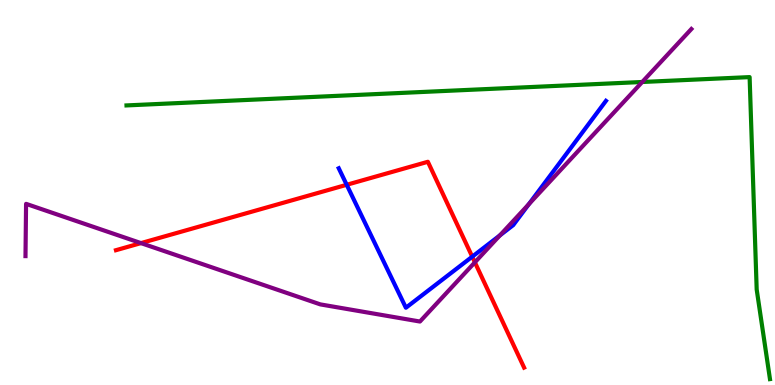[{'lines': ['blue', 'red'], 'intersections': [{'x': 4.47, 'y': 5.2}, {'x': 6.09, 'y': 3.33}]}, {'lines': ['green', 'red'], 'intersections': []}, {'lines': ['purple', 'red'], 'intersections': [{'x': 1.82, 'y': 3.69}, {'x': 6.13, 'y': 3.19}]}, {'lines': ['blue', 'green'], 'intersections': []}, {'lines': ['blue', 'purple'], 'intersections': [{'x': 6.45, 'y': 3.89}, {'x': 6.82, 'y': 4.7}]}, {'lines': ['green', 'purple'], 'intersections': [{'x': 8.29, 'y': 7.87}]}]